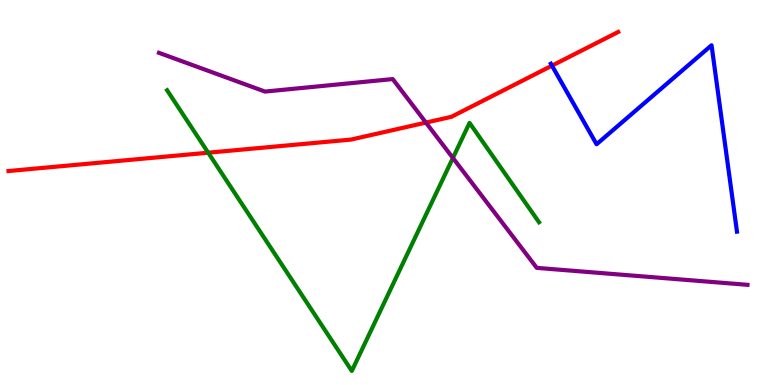[{'lines': ['blue', 'red'], 'intersections': [{'x': 7.12, 'y': 8.29}]}, {'lines': ['green', 'red'], 'intersections': [{'x': 2.69, 'y': 6.03}]}, {'lines': ['purple', 'red'], 'intersections': [{'x': 5.5, 'y': 6.82}]}, {'lines': ['blue', 'green'], 'intersections': []}, {'lines': ['blue', 'purple'], 'intersections': []}, {'lines': ['green', 'purple'], 'intersections': [{'x': 5.84, 'y': 5.9}]}]